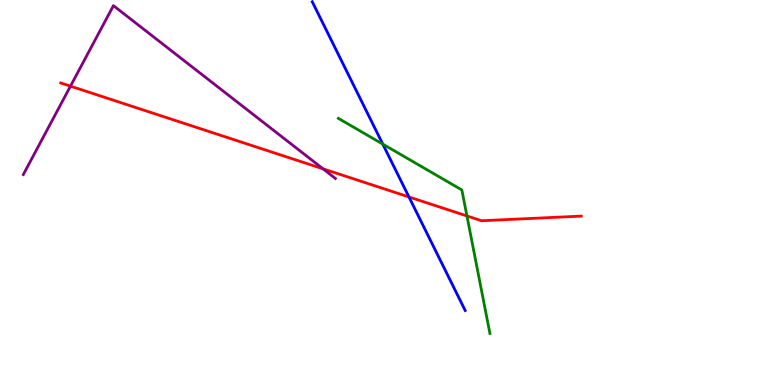[{'lines': ['blue', 'red'], 'intersections': [{'x': 5.28, 'y': 4.88}]}, {'lines': ['green', 'red'], 'intersections': [{'x': 6.03, 'y': 4.39}]}, {'lines': ['purple', 'red'], 'intersections': [{'x': 0.909, 'y': 7.76}, {'x': 4.17, 'y': 5.61}]}, {'lines': ['blue', 'green'], 'intersections': [{'x': 4.94, 'y': 6.26}]}, {'lines': ['blue', 'purple'], 'intersections': []}, {'lines': ['green', 'purple'], 'intersections': []}]